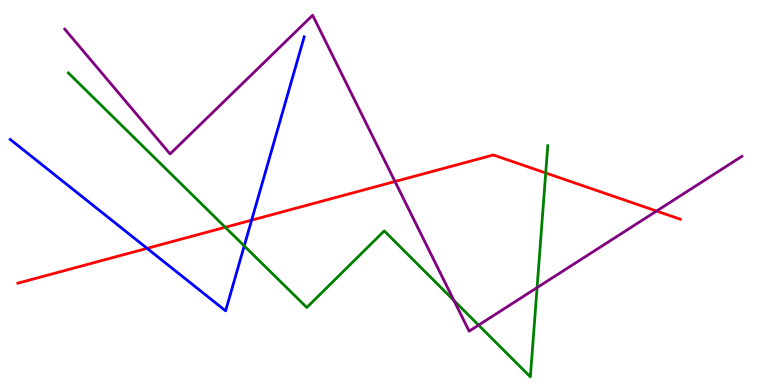[{'lines': ['blue', 'red'], 'intersections': [{'x': 1.9, 'y': 3.55}, {'x': 3.25, 'y': 4.28}]}, {'lines': ['green', 'red'], 'intersections': [{'x': 2.91, 'y': 4.1}, {'x': 7.04, 'y': 5.51}]}, {'lines': ['purple', 'red'], 'intersections': [{'x': 5.1, 'y': 5.29}, {'x': 8.47, 'y': 4.52}]}, {'lines': ['blue', 'green'], 'intersections': [{'x': 3.15, 'y': 3.61}]}, {'lines': ['blue', 'purple'], 'intersections': []}, {'lines': ['green', 'purple'], 'intersections': [{'x': 5.86, 'y': 2.19}, {'x': 6.18, 'y': 1.56}, {'x': 6.93, 'y': 2.53}]}]